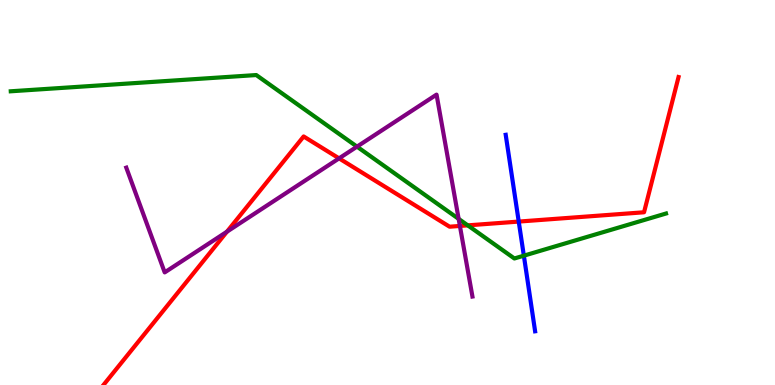[{'lines': ['blue', 'red'], 'intersections': [{'x': 6.69, 'y': 4.24}]}, {'lines': ['green', 'red'], 'intersections': [{'x': 6.04, 'y': 4.15}]}, {'lines': ['purple', 'red'], 'intersections': [{'x': 2.93, 'y': 3.98}, {'x': 4.38, 'y': 5.89}, {'x': 5.93, 'y': 4.13}]}, {'lines': ['blue', 'green'], 'intersections': [{'x': 6.76, 'y': 3.36}]}, {'lines': ['blue', 'purple'], 'intersections': []}, {'lines': ['green', 'purple'], 'intersections': [{'x': 4.61, 'y': 6.19}, {'x': 5.92, 'y': 4.31}]}]